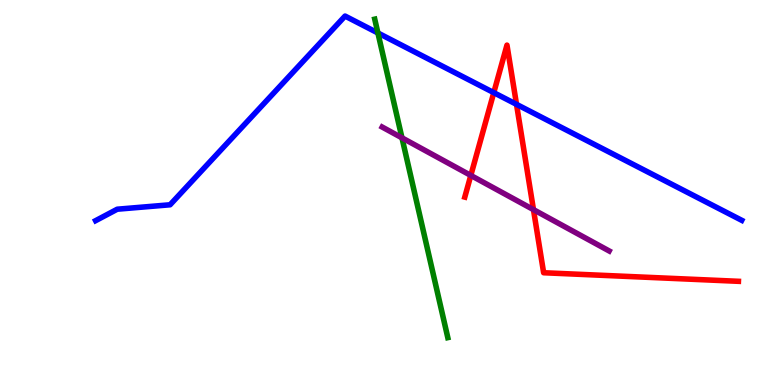[{'lines': ['blue', 'red'], 'intersections': [{'x': 6.37, 'y': 7.59}, {'x': 6.66, 'y': 7.29}]}, {'lines': ['green', 'red'], 'intersections': []}, {'lines': ['purple', 'red'], 'intersections': [{'x': 6.07, 'y': 5.44}, {'x': 6.88, 'y': 4.56}]}, {'lines': ['blue', 'green'], 'intersections': [{'x': 4.88, 'y': 9.14}]}, {'lines': ['blue', 'purple'], 'intersections': []}, {'lines': ['green', 'purple'], 'intersections': [{'x': 5.19, 'y': 6.42}]}]